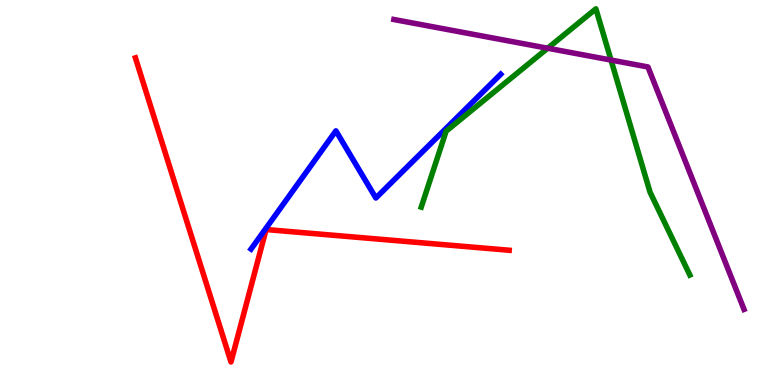[{'lines': ['blue', 'red'], 'intersections': []}, {'lines': ['green', 'red'], 'intersections': []}, {'lines': ['purple', 'red'], 'intersections': []}, {'lines': ['blue', 'green'], 'intersections': []}, {'lines': ['blue', 'purple'], 'intersections': []}, {'lines': ['green', 'purple'], 'intersections': [{'x': 7.07, 'y': 8.75}, {'x': 7.88, 'y': 8.44}]}]